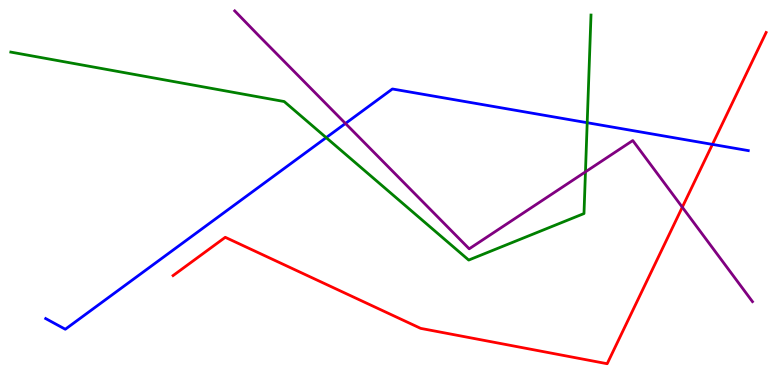[{'lines': ['blue', 'red'], 'intersections': [{'x': 9.19, 'y': 6.25}]}, {'lines': ['green', 'red'], 'intersections': []}, {'lines': ['purple', 'red'], 'intersections': [{'x': 8.8, 'y': 4.62}]}, {'lines': ['blue', 'green'], 'intersections': [{'x': 4.21, 'y': 6.43}, {'x': 7.58, 'y': 6.81}]}, {'lines': ['blue', 'purple'], 'intersections': [{'x': 4.46, 'y': 6.79}]}, {'lines': ['green', 'purple'], 'intersections': [{'x': 7.55, 'y': 5.54}]}]